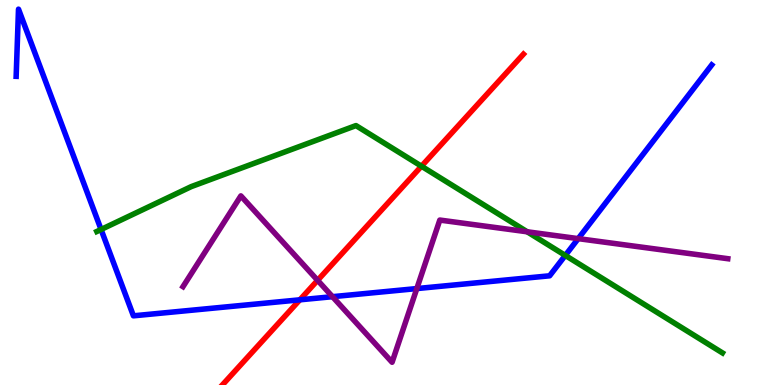[{'lines': ['blue', 'red'], 'intersections': [{'x': 3.87, 'y': 2.21}]}, {'lines': ['green', 'red'], 'intersections': [{'x': 5.44, 'y': 5.68}]}, {'lines': ['purple', 'red'], 'intersections': [{'x': 4.1, 'y': 2.72}]}, {'lines': ['blue', 'green'], 'intersections': [{'x': 1.3, 'y': 4.04}, {'x': 7.29, 'y': 3.37}]}, {'lines': ['blue', 'purple'], 'intersections': [{'x': 4.29, 'y': 2.29}, {'x': 5.38, 'y': 2.5}, {'x': 7.46, 'y': 3.8}]}, {'lines': ['green', 'purple'], 'intersections': [{'x': 6.8, 'y': 3.98}]}]